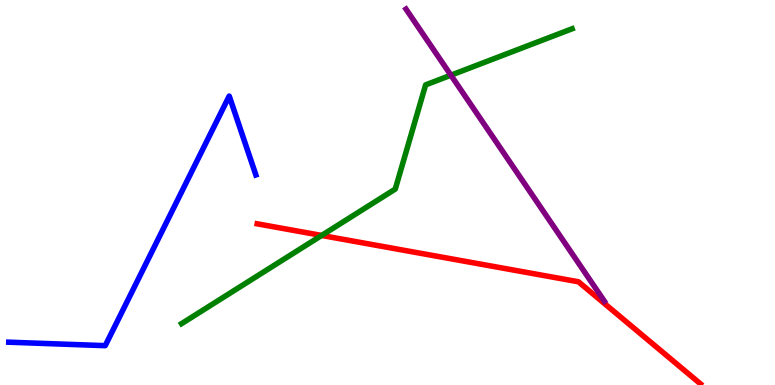[{'lines': ['blue', 'red'], 'intersections': []}, {'lines': ['green', 'red'], 'intersections': [{'x': 4.15, 'y': 3.88}]}, {'lines': ['purple', 'red'], 'intersections': []}, {'lines': ['blue', 'green'], 'intersections': []}, {'lines': ['blue', 'purple'], 'intersections': []}, {'lines': ['green', 'purple'], 'intersections': [{'x': 5.82, 'y': 8.05}]}]